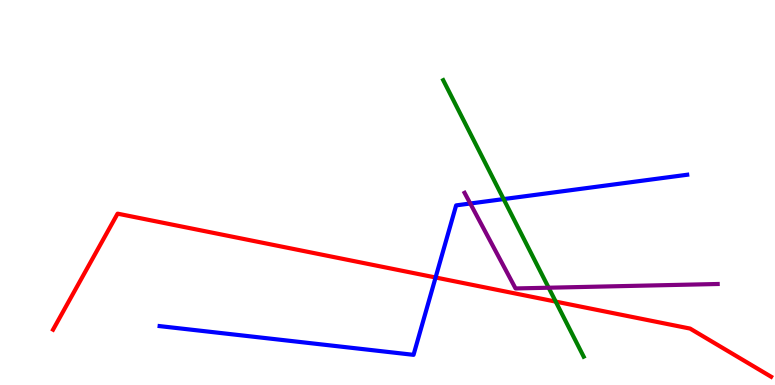[{'lines': ['blue', 'red'], 'intersections': [{'x': 5.62, 'y': 2.79}]}, {'lines': ['green', 'red'], 'intersections': [{'x': 7.17, 'y': 2.17}]}, {'lines': ['purple', 'red'], 'intersections': []}, {'lines': ['blue', 'green'], 'intersections': [{'x': 6.5, 'y': 4.83}]}, {'lines': ['blue', 'purple'], 'intersections': [{'x': 6.07, 'y': 4.71}]}, {'lines': ['green', 'purple'], 'intersections': [{'x': 7.08, 'y': 2.53}]}]